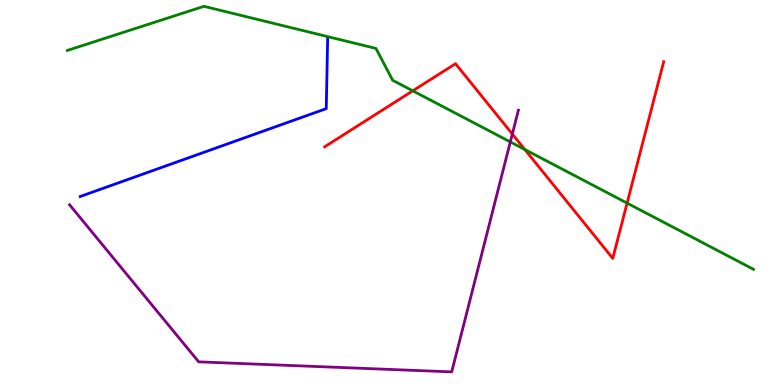[{'lines': ['blue', 'red'], 'intersections': []}, {'lines': ['green', 'red'], 'intersections': [{'x': 5.33, 'y': 7.64}, {'x': 6.77, 'y': 6.12}, {'x': 8.09, 'y': 4.72}]}, {'lines': ['purple', 'red'], 'intersections': [{'x': 6.61, 'y': 6.52}]}, {'lines': ['blue', 'green'], 'intersections': []}, {'lines': ['blue', 'purple'], 'intersections': []}, {'lines': ['green', 'purple'], 'intersections': [{'x': 6.58, 'y': 6.31}]}]